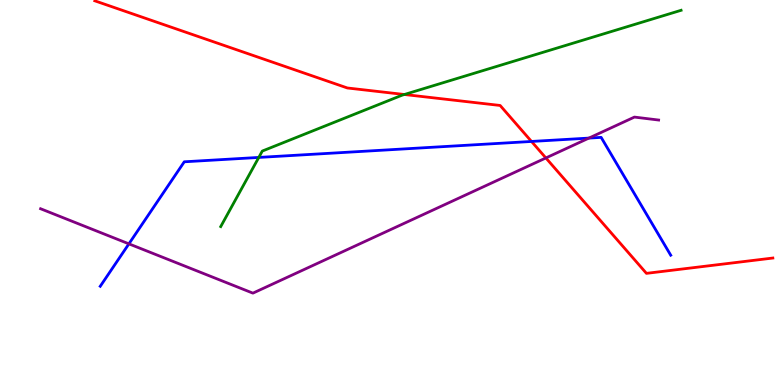[{'lines': ['blue', 'red'], 'intersections': [{'x': 6.86, 'y': 6.33}]}, {'lines': ['green', 'red'], 'intersections': [{'x': 5.22, 'y': 7.55}]}, {'lines': ['purple', 'red'], 'intersections': [{'x': 7.04, 'y': 5.9}]}, {'lines': ['blue', 'green'], 'intersections': [{'x': 3.34, 'y': 5.91}]}, {'lines': ['blue', 'purple'], 'intersections': [{'x': 1.66, 'y': 3.67}, {'x': 7.6, 'y': 6.41}]}, {'lines': ['green', 'purple'], 'intersections': []}]